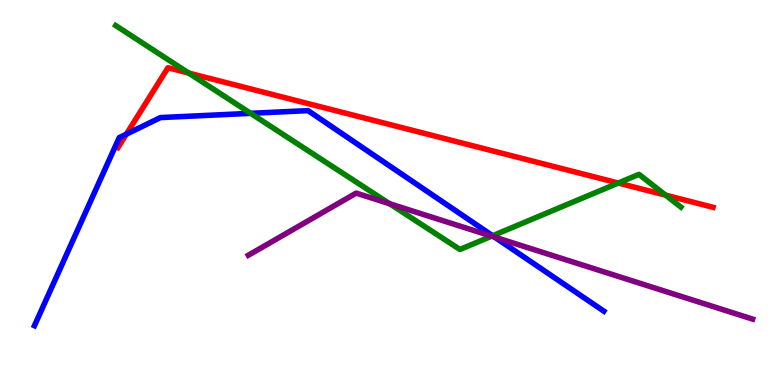[{'lines': ['blue', 'red'], 'intersections': [{'x': 1.63, 'y': 6.51}]}, {'lines': ['green', 'red'], 'intersections': [{'x': 2.43, 'y': 8.1}, {'x': 7.98, 'y': 5.25}, {'x': 8.59, 'y': 4.93}]}, {'lines': ['purple', 'red'], 'intersections': []}, {'lines': ['blue', 'green'], 'intersections': [{'x': 3.23, 'y': 7.06}, {'x': 6.36, 'y': 3.88}]}, {'lines': ['blue', 'purple'], 'intersections': [{'x': 6.38, 'y': 3.84}]}, {'lines': ['green', 'purple'], 'intersections': [{'x': 5.03, 'y': 4.71}, {'x': 6.34, 'y': 3.87}]}]